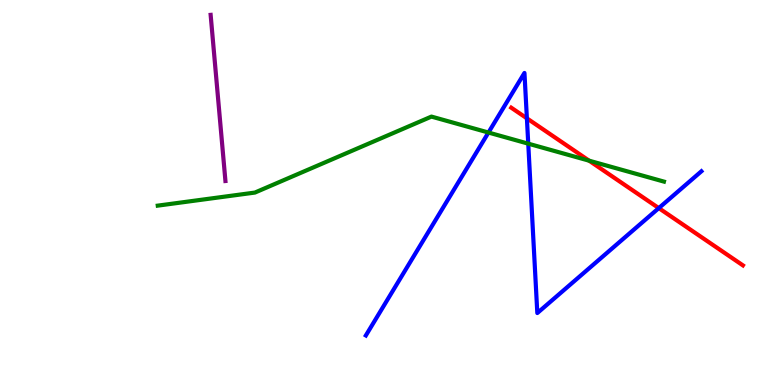[{'lines': ['blue', 'red'], 'intersections': [{'x': 6.8, 'y': 6.93}, {'x': 8.5, 'y': 4.59}]}, {'lines': ['green', 'red'], 'intersections': [{'x': 7.6, 'y': 5.83}]}, {'lines': ['purple', 'red'], 'intersections': []}, {'lines': ['blue', 'green'], 'intersections': [{'x': 6.3, 'y': 6.56}, {'x': 6.82, 'y': 6.27}]}, {'lines': ['blue', 'purple'], 'intersections': []}, {'lines': ['green', 'purple'], 'intersections': []}]